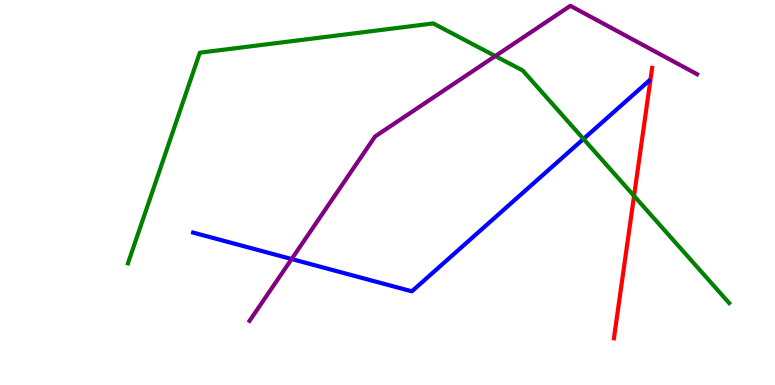[{'lines': ['blue', 'red'], 'intersections': []}, {'lines': ['green', 'red'], 'intersections': [{'x': 8.18, 'y': 4.91}]}, {'lines': ['purple', 'red'], 'intersections': []}, {'lines': ['blue', 'green'], 'intersections': [{'x': 7.53, 'y': 6.39}]}, {'lines': ['blue', 'purple'], 'intersections': [{'x': 3.76, 'y': 3.27}]}, {'lines': ['green', 'purple'], 'intersections': [{'x': 6.39, 'y': 8.54}]}]